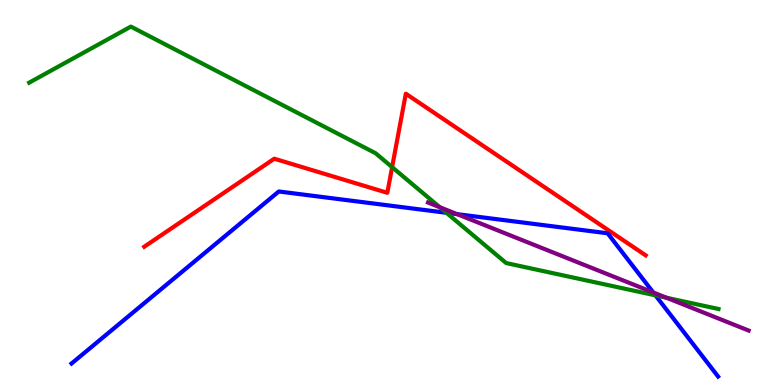[{'lines': ['blue', 'red'], 'intersections': []}, {'lines': ['green', 'red'], 'intersections': [{'x': 5.06, 'y': 5.66}]}, {'lines': ['purple', 'red'], 'intersections': []}, {'lines': ['blue', 'green'], 'intersections': [{'x': 5.76, 'y': 4.47}, {'x': 8.46, 'y': 2.33}]}, {'lines': ['blue', 'purple'], 'intersections': [{'x': 5.9, 'y': 4.44}, {'x': 8.43, 'y': 2.4}]}, {'lines': ['green', 'purple'], 'intersections': [{'x': 5.67, 'y': 4.62}, {'x': 8.6, 'y': 2.27}]}]